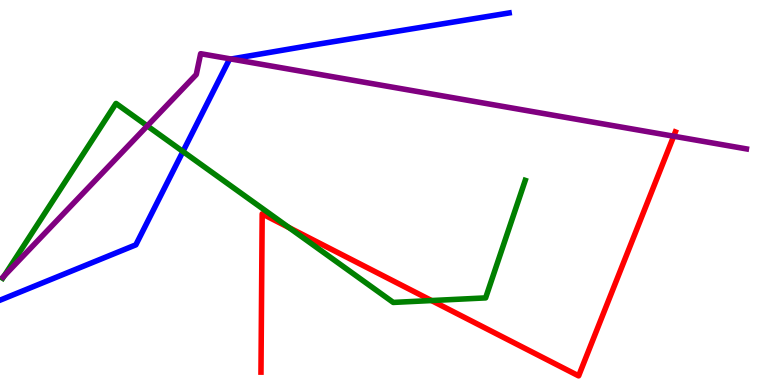[{'lines': ['blue', 'red'], 'intersections': []}, {'lines': ['green', 'red'], 'intersections': [{'x': 3.73, 'y': 4.09}, {'x': 5.57, 'y': 2.19}]}, {'lines': ['purple', 'red'], 'intersections': [{'x': 8.69, 'y': 6.46}]}, {'lines': ['blue', 'green'], 'intersections': [{'x': 2.36, 'y': 6.07}]}, {'lines': ['blue', 'purple'], 'intersections': [{'x': 2.98, 'y': 8.47}]}, {'lines': ['green', 'purple'], 'intersections': [{'x': 0.0539, 'y': 2.83}, {'x': 1.9, 'y': 6.73}]}]